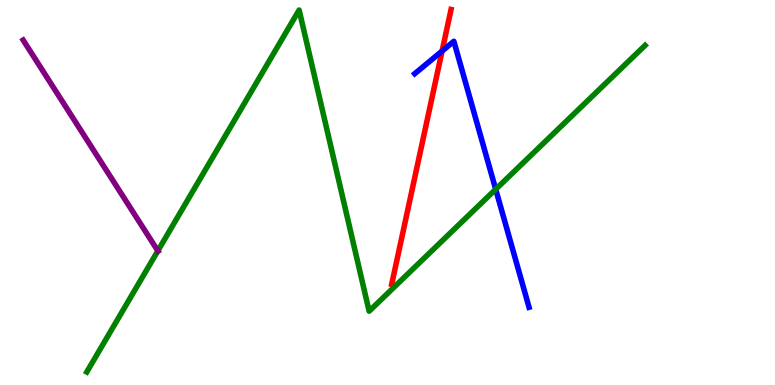[{'lines': ['blue', 'red'], 'intersections': [{'x': 5.7, 'y': 8.67}]}, {'lines': ['green', 'red'], 'intersections': []}, {'lines': ['purple', 'red'], 'intersections': []}, {'lines': ['blue', 'green'], 'intersections': [{'x': 6.4, 'y': 5.08}]}, {'lines': ['blue', 'purple'], 'intersections': []}, {'lines': ['green', 'purple'], 'intersections': [{'x': 2.04, 'y': 3.48}]}]